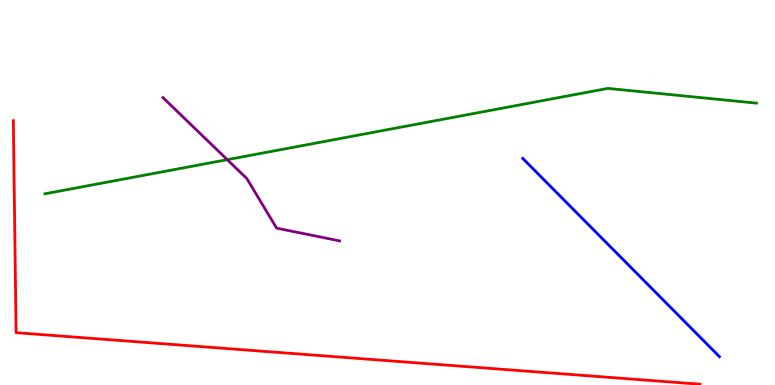[{'lines': ['blue', 'red'], 'intersections': []}, {'lines': ['green', 'red'], 'intersections': []}, {'lines': ['purple', 'red'], 'intersections': []}, {'lines': ['blue', 'green'], 'intersections': []}, {'lines': ['blue', 'purple'], 'intersections': []}, {'lines': ['green', 'purple'], 'intersections': [{'x': 2.93, 'y': 5.85}]}]